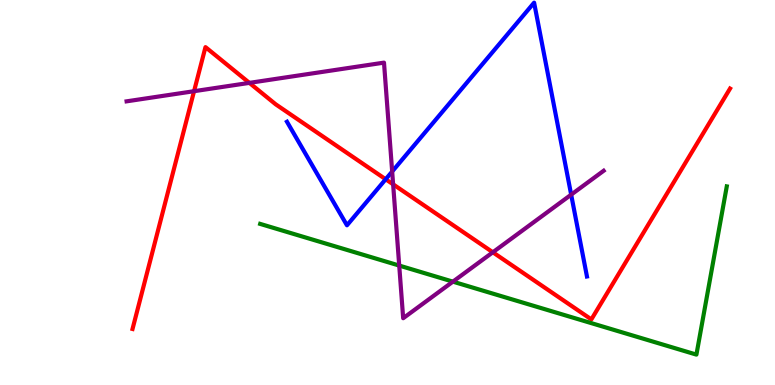[{'lines': ['blue', 'red'], 'intersections': [{'x': 4.98, 'y': 5.34}]}, {'lines': ['green', 'red'], 'intersections': []}, {'lines': ['purple', 'red'], 'intersections': [{'x': 2.5, 'y': 7.63}, {'x': 3.22, 'y': 7.85}, {'x': 5.07, 'y': 5.21}, {'x': 6.36, 'y': 3.45}]}, {'lines': ['blue', 'green'], 'intersections': []}, {'lines': ['blue', 'purple'], 'intersections': [{'x': 5.06, 'y': 5.54}, {'x': 7.37, 'y': 4.94}]}, {'lines': ['green', 'purple'], 'intersections': [{'x': 5.15, 'y': 3.1}, {'x': 5.84, 'y': 2.68}]}]